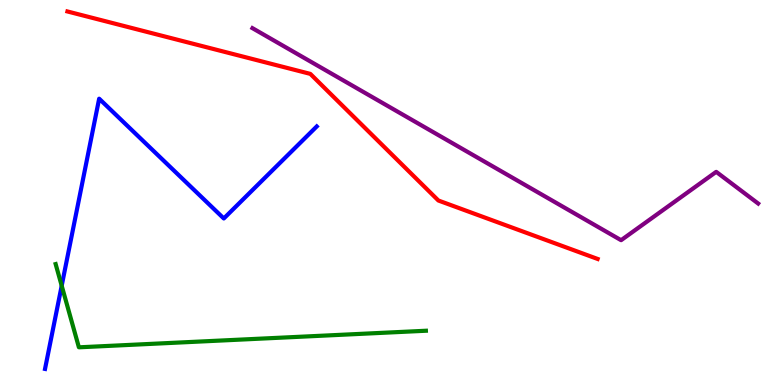[{'lines': ['blue', 'red'], 'intersections': []}, {'lines': ['green', 'red'], 'intersections': []}, {'lines': ['purple', 'red'], 'intersections': []}, {'lines': ['blue', 'green'], 'intersections': [{'x': 0.796, 'y': 2.58}]}, {'lines': ['blue', 'purple'], 'intersections': []}, {'lines': ['green', 'purple'], 'intersections': []}]